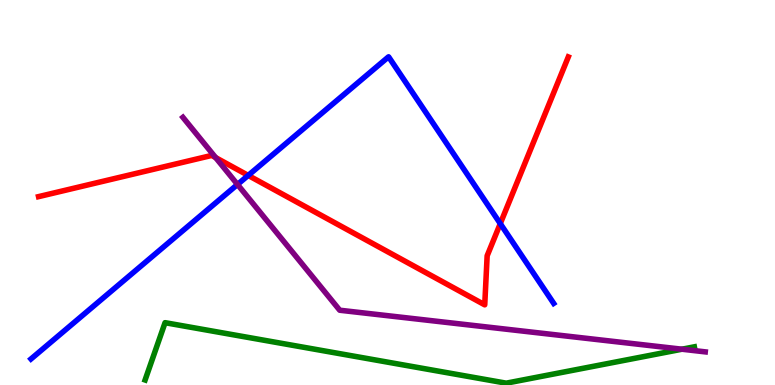[{'lines': ['blue', 'red'], 'intersections': [{'x': 3.2, 'y': 5.44}, {'x': 6.46, 'y': 4.19}]}, {'lines': ['green', 'red'], 'intersections': []}, {'lines': ['purple', 'red'], 'intersections': [{'x': 2.78, 'y': 5.91}]}, {'lines': ['blue', 'green'], 'intersections': []}, {'lines': ['blue', 'purple'], 'intersections': [{'x': 3.06, 'y': 5.21}]}, {'lines': ['green', 'purple'], 'intersections': [{'x': 8.8, 'y': 0.93}]}]